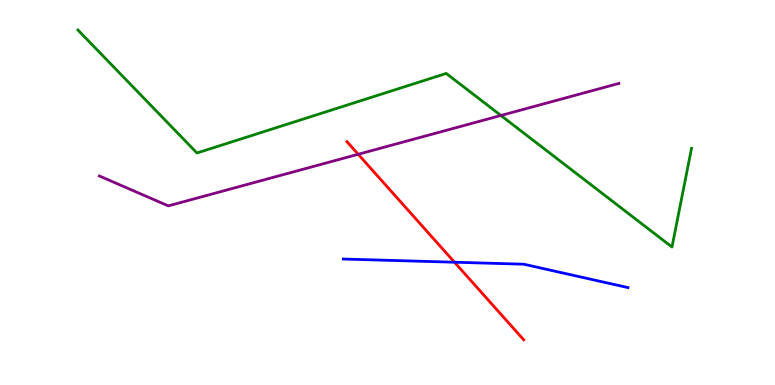[{'lines': ['blue', 'red'], 'intersections': [{'x': 5.86, 'y': 3.19}]}, {'lines': ['green', 'red'], 'intersections': []}, {'lines': ['purple', 'red'], 'intersections': [{'x': 4.62, 'y': 5.99}]}, {'lines': ['blue', 'green'], 'intersections': []}, {'lines': ['blue', 'purple'], 'intersections': []}, {'lines': ['green', 'purple'], 'intersections': [{'x': 6.46, 'y': 7.0}]}]